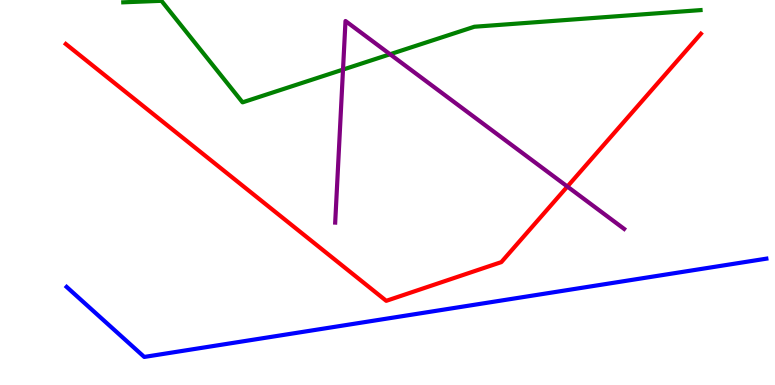[{'lines': ['blue', 'red'], 'intersections': []}, {'lines': ['green', 'red'], 'intersections': []}, {'lines': ['purple', 'red'], 'intersections': [{'x': 7.32, 'y': 5.15}]}, {'lines': ['blue', 'green'], 'intersections': []}, {'lines': ['blue', 'purple'], 'intersections': []}, {'lines': ['green', 'purple'], 'intersections': [{'x': 4.43, 'y': 8.19}, {'x': 5.03, 'y': 8.59}]}]